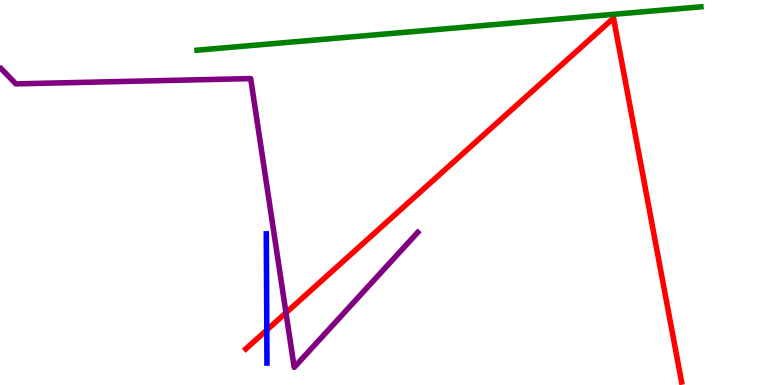[{'lines': ['blue', 'red'], 'intersections': [{'x': 3.44, 'y': 1.43}]}, {'lines': ['green', 'red'], 'intersections': []}, {'lines': ['purple', 'red'], 'intersections': [{'x': 3.69, 'y': 1.88}]}, {'lines': ['blue', 'green'], 'intersections': []}, {'lines': ['blue', 'purple'], 'intersections': []}, {'lines': ['green', 'purple'], 'intersections': []}]